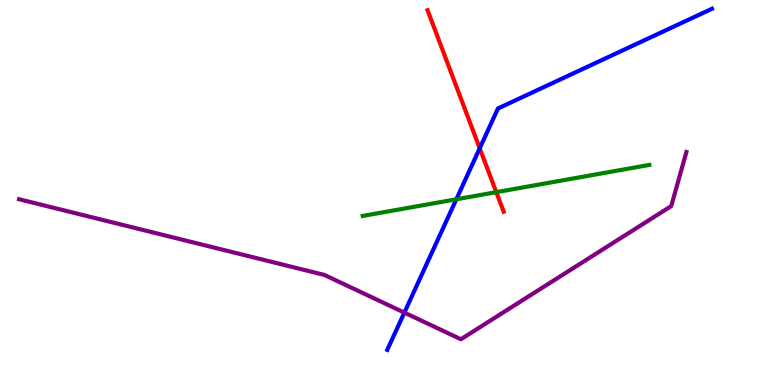[{'lines': ['blue', 'red'], 'intersections': [{'x': 6.19, 'y': 6.15}]}, {'lines': ['green', 'red'], 'intersections': [{'x': 6.4, 'y': 5.01}]}, {'lines': ['purple', 'red'], 'intersections': []}, {'lines': ['blue', 'green'], 'intersections': [{'x': 5.89, 'y': 4.82}]}, {'lines': ['blue', 'purple'], 'intersections': [{'x': 5.22, 'y': 1.88}]}, {'lines': ['green', 'purple'], 'intersections': []}]